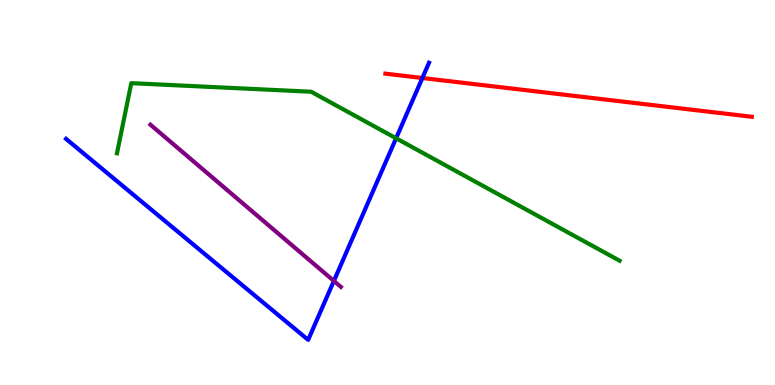[{'lines': ['blue', 'red'], 'intersections': [{'x': 5.45, 'y': 7.97}]}, {'lines': ['green', 'red'], 'intersections': []}, {'lines': ['purple', 'red'], 'intersections': []}, {'lines': ['blue', 'green'], 'intersections': [{'x': 5.11, 'y': 6.41}]}, {'lines': ['blue', 'purple'], 'intersections': [{'x': 4.31, 'y': 2.7}]}, {'lines': ['green', 'purple'], 'intersections': []}]